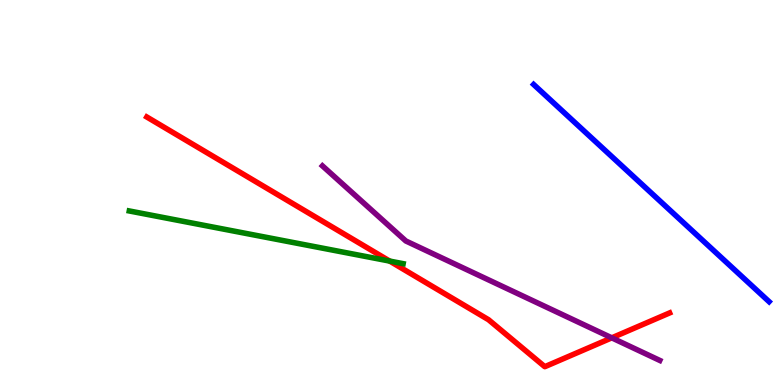[{'lines': ['blue', 'red'], 'intersections': []}, {'lines': ['green', 'red'], 'intersections': [{'x': 5.03, 'y': 3.22}]}, {'lines': ['purple', 'red'], 'intersections': [{'x': 7.89, 'y': 1.22}]}, {'lines': ['blue', 'green'], 'intersections': []}, {'lines': ['blue', 'purple'], 'intersections': []}, {'lines': ['green', 'purple'], 'intersections': []}]